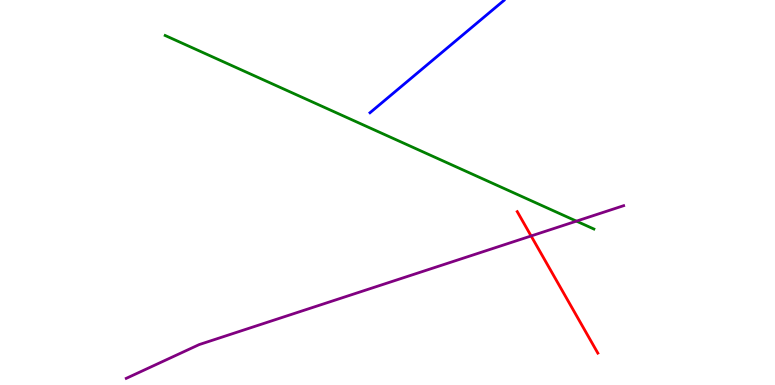[{'lines': ['blue', 'red'], 'intersections': []}, {'lines': ['green', 'red'], 'intersections': []}, {'lines': ['purple', 'red'], 'intersections': [{'x': 6.85, 'y': 3.87}]}, {'lines': ['blue', 'green'], 'intersections': []}, {'lines': ['blue', 'purple'], 'intersections': []}, {'lines': ['green', 'purple'], 'intersections': [{'x': 7.44, 'y': 4.26}]}]